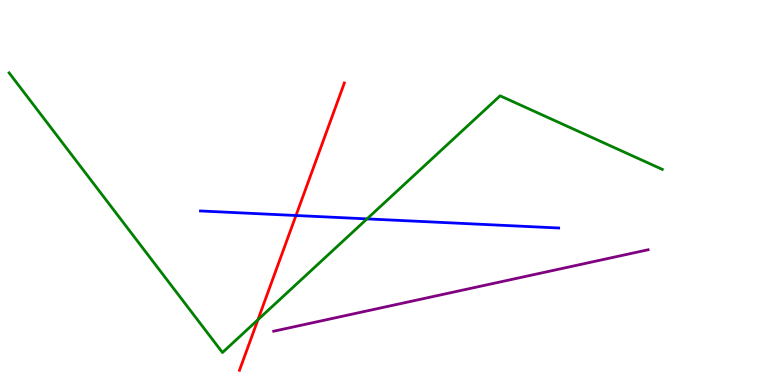[{'lines': ['blue', 'red'], 'intersections': [{'x': 3.82, 'y': 4.4}]}, {'lines': ['green', 'red'], 'intersections': [{'x': 3.33, 'y': 1.7}]}, {'lines': ['purple', 'red'], 'intersections': []}, {'lines': ['blue', 'green'], 'intersections': [{'x': 4.74, 'y': 4.31}]}, {'lines': ['blue', 'purple'], 'intersections': []}, {'lines': ['green', 'purple'], 'intersections': []}]